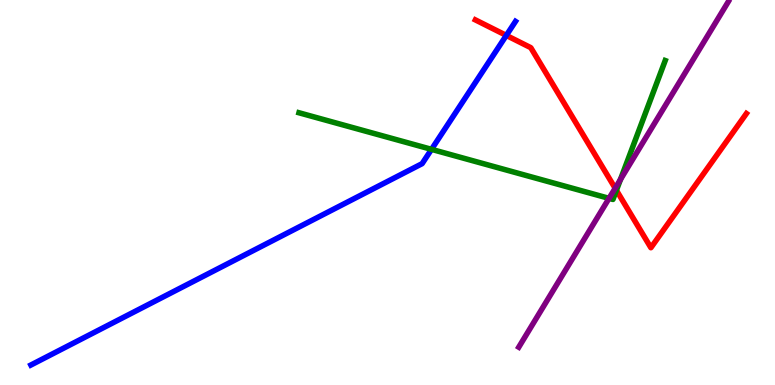[{'lines': ['blue', 'red'], 'intersections': [{'x': 6.53, 'y': 9.08}]}, {'lines': ['green', 'red'], 'intersections': [{'x': 7.95, 'y': 5.06}]}, {'lines': ['purple', 'red'], 'intersections': [{'x': 7.94, 'y': 5.11}]}, {'lines': ['blue', 'green'], 'intersections': [{'x': 5.57, 'y': 6.12}]}, {'lines': ['blue', 'purple'], 'intersections': []}, {'lines': ['green', 'purple'], 'intersections': [{'x': 7.86, 'y': 4.85}, {'x': 8.01, 'y': 5.34}]}]